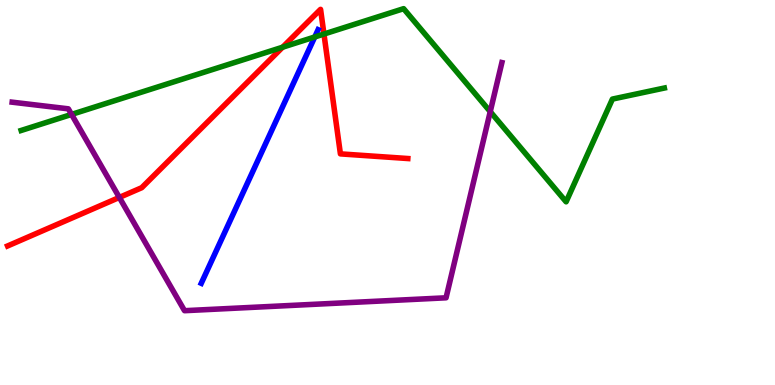[{'lines': ['blue', 'red'], 'intersections': []}, {'lines': ['green', 'red'], 'intersections': [{'x': 3.65, 'y': 8.77}, {'x': 4.18, 'y': 9.12}]}, {'lines': ['purple', 'red'], 'intersections': [{'x': 1.54, 'y': 4.87}]}, {'lines': ['blue', 'green'], 'intersections': [{'x': 4.06, 'y': 9.04}]}, {'lines': ['blue', 'purple'], 'intersections': []}, {'lines': ['green', 'purple'], 'intersections': [{'x': 0.923, 'y': 7.03}, {'x': 6.33, 'y': 7.1}]}]